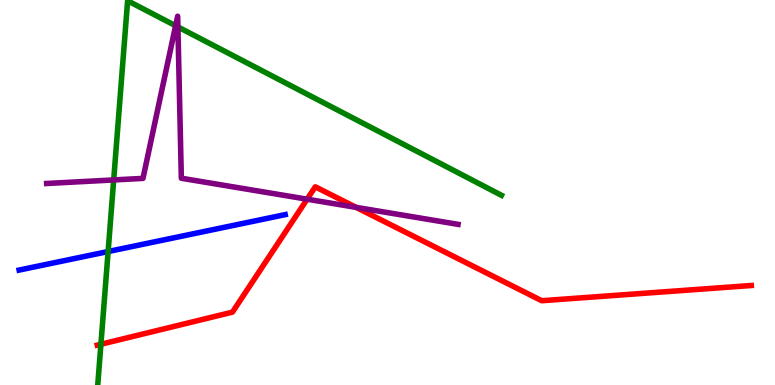[{'lines': ['blue', 'red'], 'intersections': []}, {'lines': ['green', 'red'], 'intersections': [{'x': 1.3, 'y': 1.06}]}, {'lines': ['purple', 'red'], 'intersections': [{'x': 3.96, 'y': 4.83}, {'x': 4.59, 'y': 4.61}]}, {'lines': ['blue', 'green'], 'intersections': [{'x': 1.4, 'y': 3.47}]}, {'lines': ['blue', 'purple'], 'intersections': []}, {'lines': ['green', 'purple'], 'intersections': [{'x': 1.47, 'y': 5.33}, {'x': 2.27, 'y': 9.33}, {'x': 2.3, 'y': 9.3}]}]